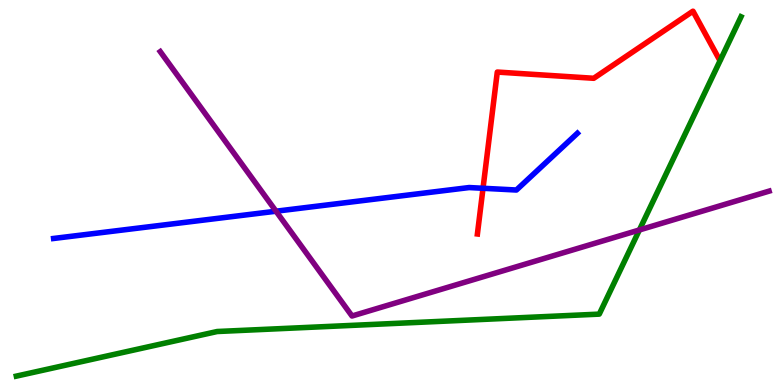[{'lines': ['blue', 'red'], 'intersections': [{'x': 6.23, 'y': 5.11}]}, {'lines': ['green', 'red'], 'intersections': []}, {'lines': ['purple', 'red'], 'intersections': []}, {'lines': ['blue', 'green'], 'intersections': []}, {'lines': ['blue', 'purple'], 'intersections': [{'x': 3.56, 'y': 4.51}]}, {'lines': ['green', 'purple'], 'intersections': [{'x': 8.25, 'y': 4.03}]}]